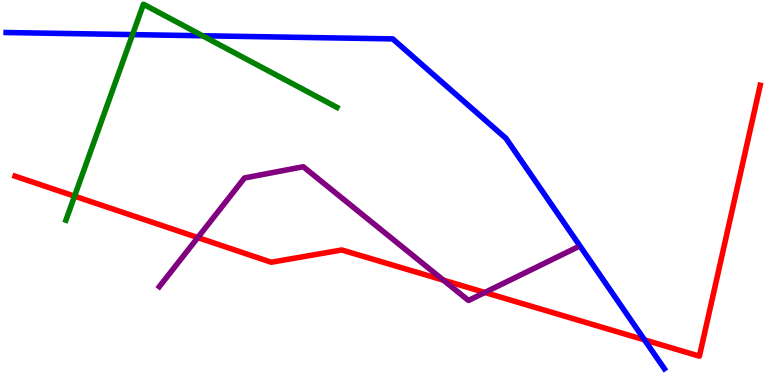[{'lines': ['blue', 'red'], 'intersections': [{'x': 8.32, 'y': 1.17}]}, {'lines': ['green', 'red'], 'intersections': [{'x': 0.962, 'y': 4.91}]}, {'lines': ['purple', 'red'], 'intersections': [{'x': 2.55, 'y': 3.83}, {'x': 5.72, 'y': 2.72}, {'x': 6.26, 'y': 2.4}]}, {'lines': ['blue', 'green'], 'intersections': [{'x': 1.71, 'y': 9.1}, {'x': 2.61, 'y': 9.07}]}, {'lines': ['blue', 'purple'], 'intersections': []}, {'lines': ['green', 'purple'], 'intersections': []}]